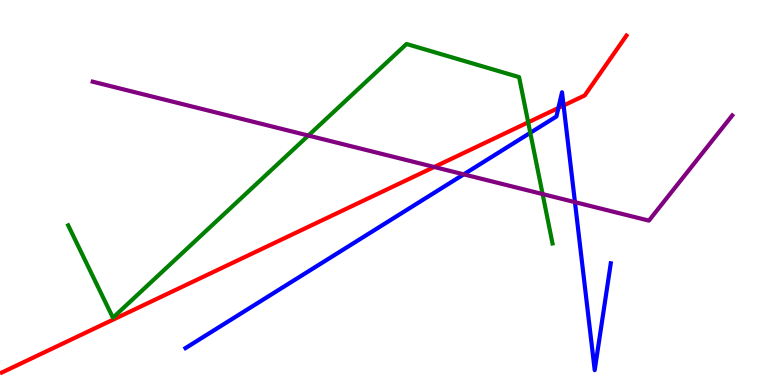[{'lines': ['blue', 'red'], 'intersections': [{'x': 7.21, 'y': 7.2}, {'x': 7.27, 'y': 7.26}]}, {'lines': ['green', 'red'], 'intersections': [{'x': 6.82, 'y': 6.82}]}, {'lines': ['purple', 'red'], 'intersections': [{'x': 5.6, 'y': 5.66}]}, {'lines': ['blue', 'green'], 'intersections': [{'x': 6.84, 'y': 6.55}]}, {'lines': ['blue', 'purple'], 'intersections': [{'x': 5.98, 'y': 5.47}, {'x': 7.42, 'y': 4.75}]}, {'lines': ['green', 'purple'], 'intersections': [{'x': 3.98, 'y': 6.48}, {'x': 7.0, 'y': 4.96}]}]